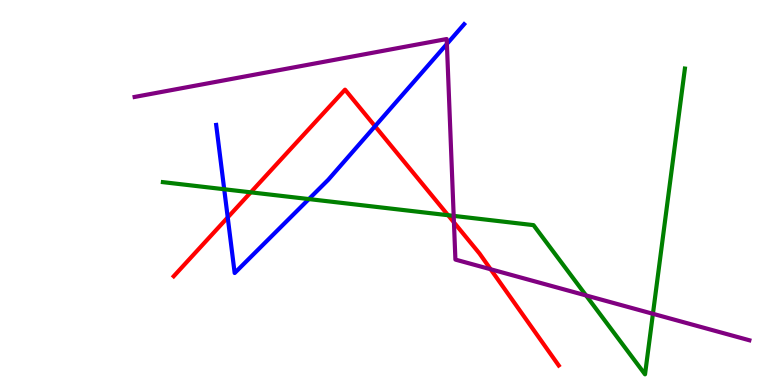[{'lines': ['blue', 'red'], 'intersections': [{'x': 2.94, 'y': 4.35}, {'x': 4.84, 'y': 6.72}]}, {'lines': ['green', 'red'], 'intersections': [{'x': 3.24, 'y': 5.0}, {'x': 5.78, 'y': 4.41}]}, {'lines': ['purple', 'red'], 'intersections': [{'x': 5.86, 'y': 4.22}, {'x': 6.33, 'y': 3.01}]}, {'lines': ['blue', 'green'], 'intersections': [{'x': 2.89, 'y': 5.08}, {'x': 3.99, 'y': 4.83}]}, {'lines': ['blue', 'purple'], 'intersections': [{'x': 5.77, 'y': 8.86}]}, {'lines': ['green', 'purple'], 'intersections': [{'x': 5.85, 'y': 4.39}, {'x': 7.56, 'y': 2.33}, {'x': 8.42, 'y': 1.85}]}]